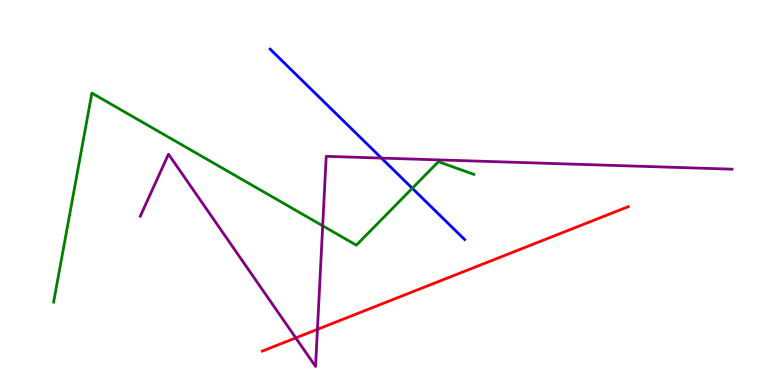[{'lines': ['blue', 'red'], 'intersections': []}, {'lines': ['green', 'red'], 'intersections': []}, {'lines': ['purple', 'red'], 'intersections': [{'x': 3.82, 'y': 1.22}, {'x': 4.1, 'y': 1.45}]}, {'lines': ['blue', 'green'], 'intersections': [{'x': 5.32, 'y': 5.11}]}, {'lines': ['blue', 'purple'], 'intersections': [{'x': 4.92, 'y': 5.89}]}, {'lines': ['green', 'purple'], 'intersections': [{'x': 4.16, 'y': 4.14}]}]